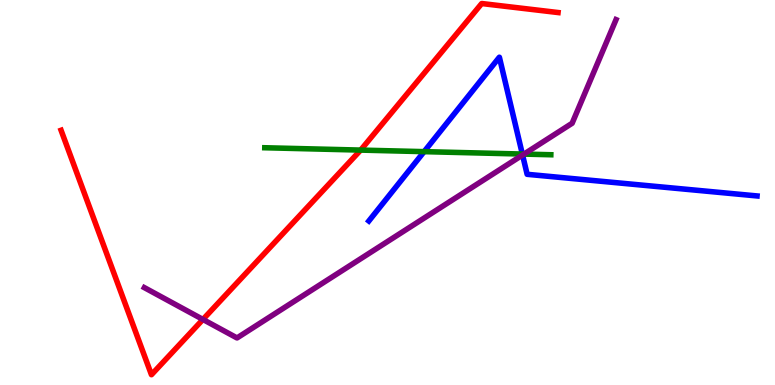[{'lines': ['blue', 'red'], 'intersections': []}, {'lines': ['green', 'red'], 'intersections': [{'x': 4.65, 'y': 6.1}]}, {'lines': ['purple', 'red'], 'intersections': [{'x': 2.62, 'y': 1.7}]}, {'lines': ['blue', 'green'], 'intersections': [{'x': 5.47, 'y': 6.06}, {'x': 6.74, 'y': 6.0}]}, {'lines': ['blue', 'purple'], 'intersections': [{'x': 6.74, 'y': 5.97}]}, {'lines': ['green', 'purple'], 'intersections': [{'x': 6.76, 'y': 6.0}]}]